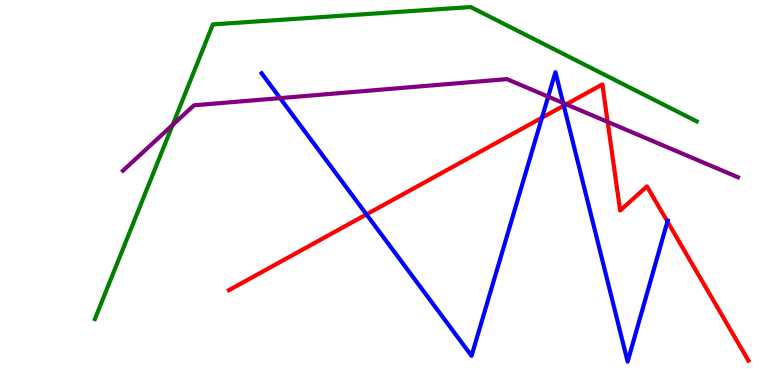[{'lines': ['blue', 'red'], 'intersections': [{'x': 4.73, 'y': 4.43}, {'x': 6.99, 'y': 6.94}, {'x': 7.27, 'y': 7.26}, {'x': 8.61, 'y': 4.25}]}, {'lines': ['green', 'red'], 'intersections': []}, {'lines': ['purple', 'red'], 'intersections': [{'x': 7.31, 'y': 7.29}, {'x': 7.84, 'y': 6.83}]}, {'lines': ['blue', 'green'], 'intersections': []}, {'lines': ['blue', 'purple'], 'intersections': [{'x': 3.61, 'y': 7.45}, {'x': 7.07, 'y': 7.49}, {'x': 7.27, 'y': 7.33}]}, {'lines': ['green', 'purple'], 'intersections': [{'x': 2.23, 'y': 6.75}]}]